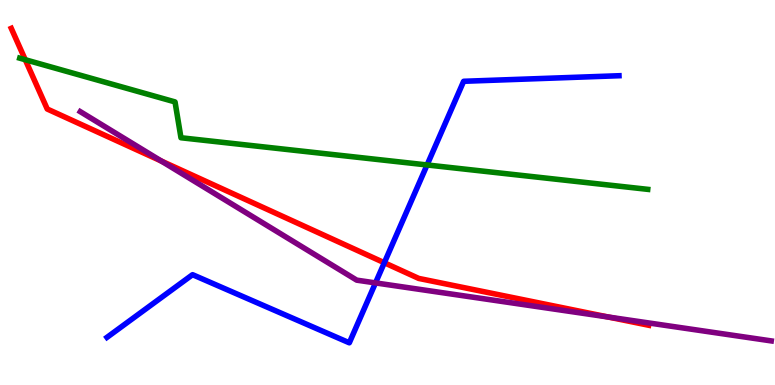[{'lines': ['blue', 'red'], 'intersections': [{'x': 4.96, 'y': 3.18}]}, {'lines': ['green', 'red'], 'intersections': [{'x': 0.326, 'y': 8.45}]}, {'lines': ['purple', 'red'], 'intersections': [{'x': 2.08, 'y': 5.82}, {'x': 7.85, 'y': 1.77}]}, {'lines': ['blue', 'green'], 'intersections': [{'x': 5.51, 'y': 5.72}]}, {'lines': ['blue', 'purple'], 'intersections': [{'x': 4.85, 'y': 2.65}]}, {'lines': ['green', 'purple'], 'intersections': []}]